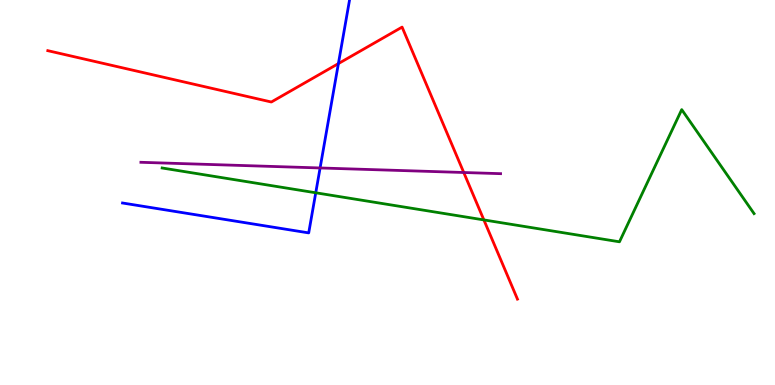[{'lines': ['blue', 'red'], 'intersections': [{'x': 4.37, 'y': 8.35}]}, {'lines': ['green', 'red'], 'intersections': [{'x': 6.24, 'y': 4.29}]}, {'lines': ['purple', 'red'], 'intersections': [{'x': 5.98, 'y': 5.52}]}, {'lines': ['blue', 'green'], 'intersections': [{'x': 4.07, 'y': 4.99}]}, {'lines': ['blue', 'purple'], 'intersections': [{'x': 4.13, 'y': 5.64}]}, {'lines': ['green', 'purple'], 'intersections': []}]